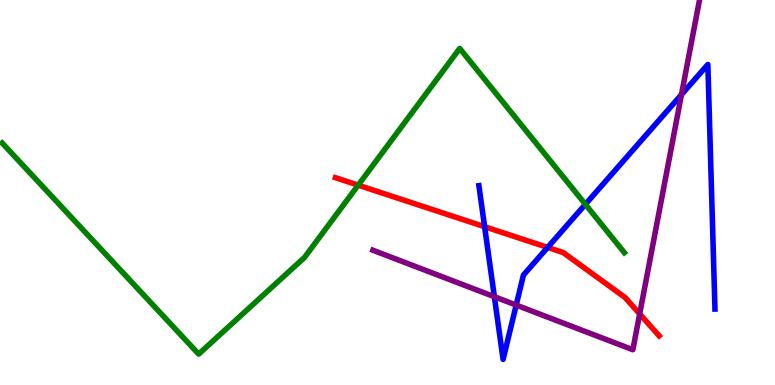[{'lines': ['blue', 'red'], 'intersections': [{'x': 6.25, 'y': 4.11}, {'x': 7.07, 'y': 3.57}]}, {'lines': ['green', 'red'], 'intersections': [{'x': 4.62, 'y': 5.19}]}, {'lines': ['purple', 'red'], 'intersections': [{'x': 8.25, 'y': 1.85}]}, {'lines': ['blue', 'green'], 'intersections': [{'x': 7.55, 'y': 4.69}]}, {'lines': ['blue', 'purple'], 'intersections': [{'x': 6.38, 'y': 2.29}, {'x': 6.66, 'y': 2.08}, {'x': 8.79, 'y': 7.54}]}, {'lines': ['green', 'purple'], 'intersections': []}]